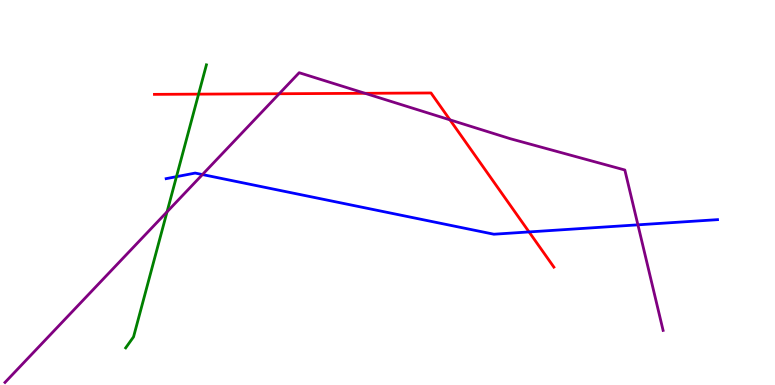[{'lines': ['blue', 'red'], 'intersections': [{'x': 6.83, 'y': 3.98}]}, {'lines': ['green', 'red'], 'intersections': [{'x': 2.56, 'y': 7.55}]}, {'lines': ['purple', 'red'], 'intersections': [{'x': 3.6, 'y': 7.57}, {'x': 4.71, 'y': 7.58}, {'x': 5.81, 'y': 6.89}]}, {'lines': ['blue', 'green'], 'intersections': [{'x': 2.28, 'y': 5.41}]}, {'lines': ['blue', 'purple'], 'intersections': [{'x': 2.61, 'y': 5.47}, {'x': 8.23, 'y': 4.16}]}, {'lines': ['green', 'purple'], 'intersections': [{'x': 2.16, 'y': 4.5}]}]